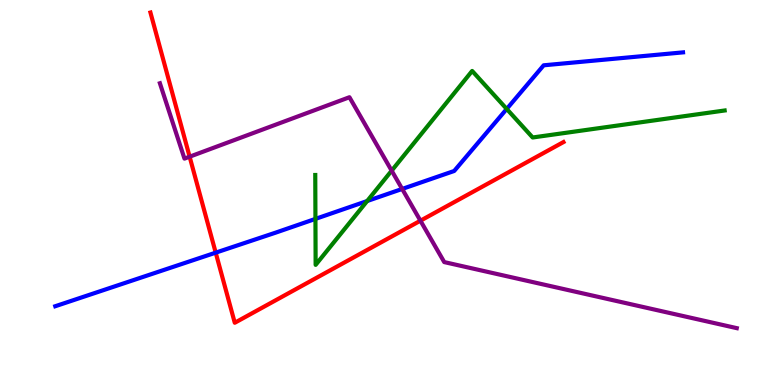[{'lines': ['blue', 'red'], 'intersections': [{'x': 2.78, 'y': 3.44}]}, {'lines': ['green', 'red'], 'intersections': []}, {'lines': ['purple', 'red'], 'intersections': [{'x': 2.45, 'y': 5.93}, {'x': 5.42, 'y': 4.27}]}, {'lines': ['blue', 'green'], 'intersections': [{'x': 4.07, 'y': 4.31}, {'x': 4.74, 'y': 4.78}, {'x': 6.54, 'y': 7.17}]}, {'lines': ['blue', 'purple'], 'intersections': [{'x': 5.19, 'y': 5.09}]}, {'lines': ['green', 'purple'], 'intersections': [{'x': 5.05, 'y': 5.57}]}]